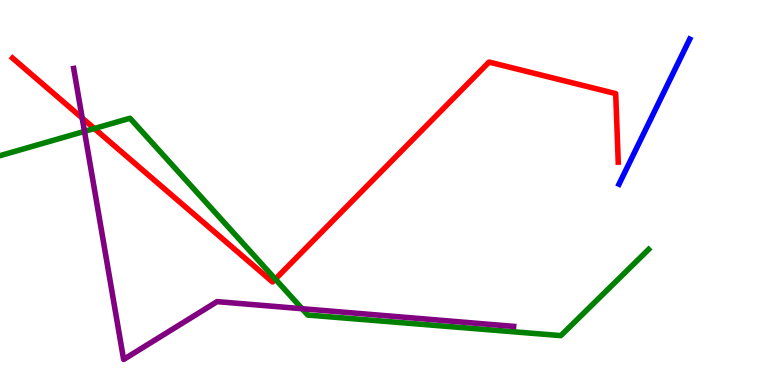[{'lines': ['blue', 'red'], 'intersections': []}, {'lines': ['green', 'red'], 'intersections': [{'x': 1.22, 'y': 6.66}, {'x': 3.55, 'y': 2.75}]}, {'lines': ['purple', 'red'], 'intersections': [{'x': 1.06, 'y': 6.93}]}, {'lines': ['blue', 'green'], 'intersections': []}, {'lines': ['blue', 'purple'], 'intersections': []}, {'lines': ['green', 'purple'], 'intersections': [{'x': 1.09, 'y': 6.59}, {'x': 3.9, 'y': 1.98}]}]